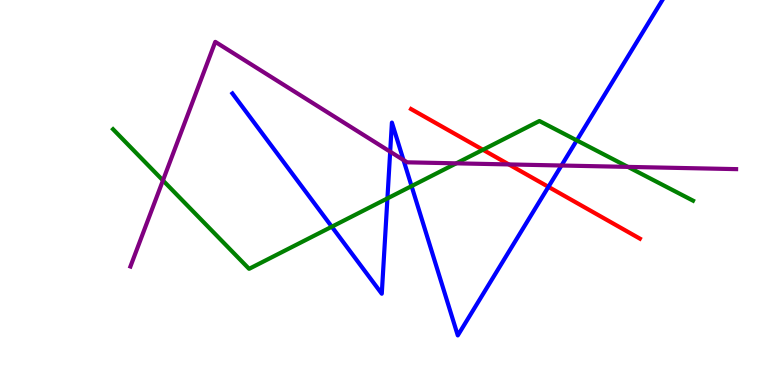[{'lines': ['blue', 'red'], 'intersections': [{'x': 7.08, 'y': 5.15}]}, {'lines': ['green', 'red'], 'intersections': [{'x': 6.23, 'y': 6.11}]}, {'lines': ['purple', 'red'], 'intersections': [{'x': 6.57, 'y': 5.73}]}, {'lines': ['blue', 'green'], 'intersections': [{'x': 4.28, 'y': 4.11}, {'x': 5.0, 'y': 4.85}, {'x': 5.31, 'y': 5.17}, {'x': 7.44, 'y': 6.35}]}, {'lines': ['blue', 'purple'], 'intersections': [{'x': 5.03, 'y': 6.06}, {'x': 5.21, 'y': 5.84}, {'x': 7.24, 'y': 5.7}]}, {'lines': ['green', 'purple'], 'intersections': [{'x': 2.1, 'y': 5.31}, {'x': 5.89, 'y': 5.76}, {'x': 8.1, 'y': 5.67}]}]